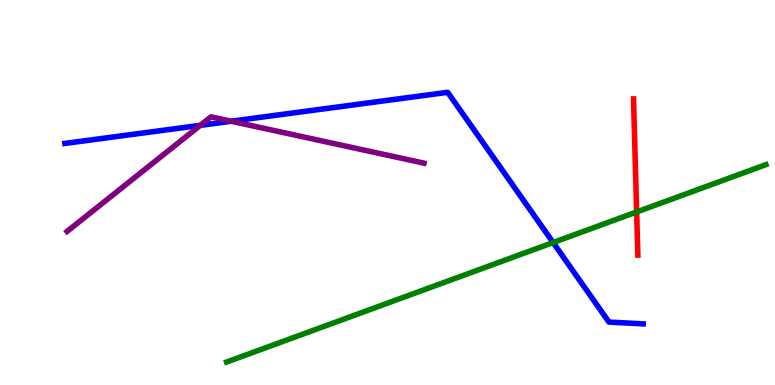[{'lines': ['blue', 'red'], 'intersections': []}, {'lines': ['green', 'red'], 'intersections': [{'x': 8.21, 'y': 4.49}]}, {'lines': ['purple', 'red'], 'intersections': []}, {'lines': ['blue', 'green'], 'intersections': [{'x': 7.14, 'y': 3.7}]}, {'lines': ['blue', 'purple'], 'intersections': [{'x': 2.58, 'y': 6.74}, {'x': 2.98, 'y': 6.85}]}, {'lines': ['green', 'purple'], 'intersections': []}]